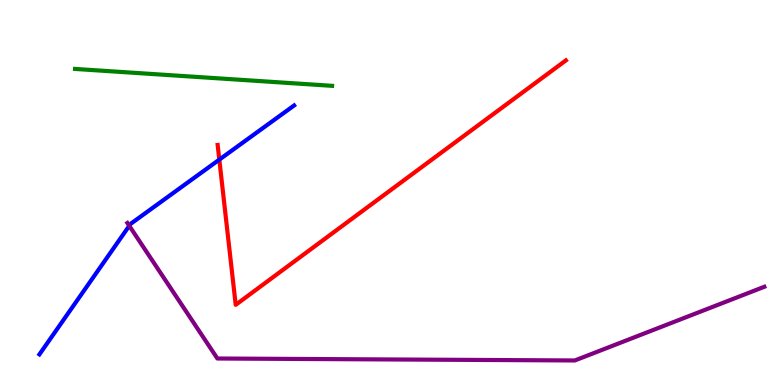[{'lines': ['blue', 'red'], 'intersections': [{'x': 2.83, 'y': 5.85}]}, {'lines': ['green', 'red'], 'intersections': []}, {'lines': ['purple', 'red'], 'intersections': []}, {'lines': ['blue', 'green'], 'intersections': []}, {'lines': ['blue', 'purple'], 'intersections': [{'x': 1.67, 'y': 4.13}]}, {'lines': ['green', 'purple'], 'intersections': []}]